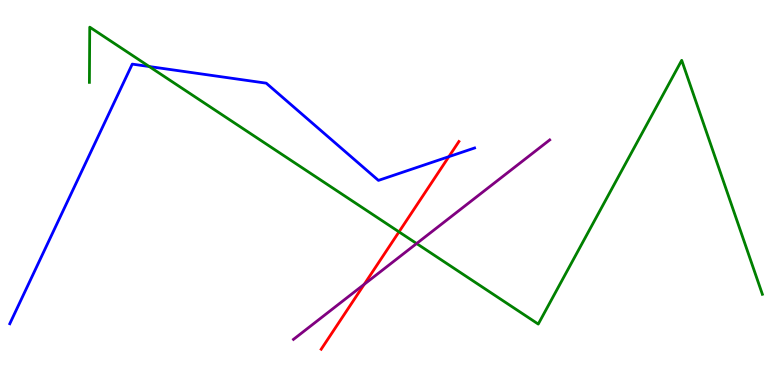[{'lines': ['blue', 'red'], 'intersections': [{'x': 5.79, 'y': 5.93}]}, {'lines': ['green', 'red'], 'intersections': [{'x': 5.15, 'y': 3.98}]}, {'lines': ['purple', 'red'], 'intersections': [{'x': 4.7, 'y': 2.62}]}, {'lines': ['blue', 'green'], 'intersections': [{'x': 1.93, 'y': 8.27}]}, {'lines': ['blue', 'purple'], 'intersections': []}, {'lines': ['green', 'purple'], 'intersections': [{'x': 5.38, 'y': 3.67}]}]